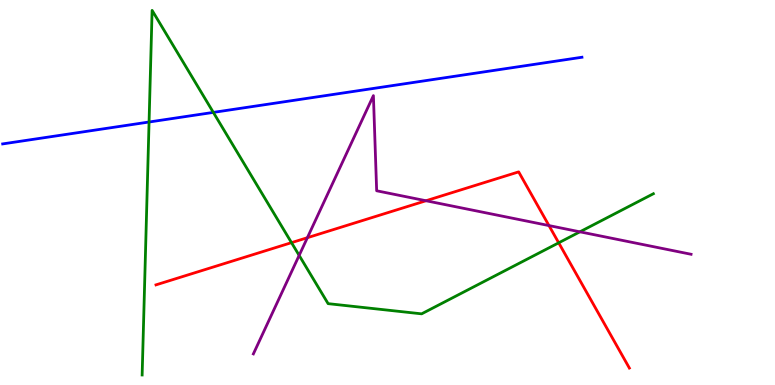[{'lines': ['blue', 'red'], 'intersections': []}, {'lines': ['green', 'red'], 'intersections': [{'x': 3.76, 'y': 3.7}, {'x': 7.21, 'y': 3.69}]}, {'lines': ['purple', 'red'], 'intersections': [{'x': 3.97, 'y': 3.83}, {'x': 5.5, 'y': 4.79}, {'x': 7.08, 'y': 4.14}]}, {'lines': ['blue', 'green'], 'intersections': [{'x': 1.92, 'y': 6.83}, {'x': 2.75, 'y': 7.08}]}, {'lines': ['blue', 'purple'], 'intersections': []}, {'lines': ['green', 'purple'], 'intersections': [{'x': 3.86, 'y': 3.37}, {'x': 7.48, 'y': 3.98}]}]